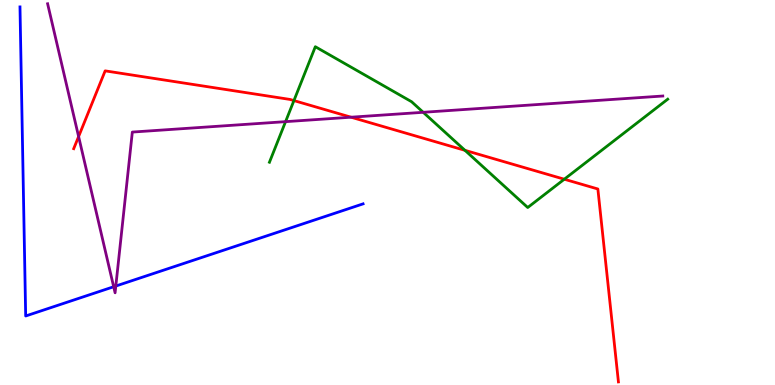[{'lines': ['blue', 'red'], 'intersections': []}, {'lines': ['green', 'red'], 'intersections': [{'x': 3.79, 'y': 7.39}, {'x': 6.0, 'y': 6.1}, {'x': 7.28, 'y': 5.34}]}, {'lines': ['purple', 'red'], 'intersections': [{'x': 1.01, 'y': 6.45}, {'x': 4.53, 'y': 6.96}]}, {'lines': ['blue', 'green'], 'intersections': []}, {'lines': ['blue', 'purple'], 'intersections': [{'x': 1.47, 'y': 2.55}, {'x': 1.49, 'y': 2.57}]}, {'lines': ['green', 'purple'], 'intersections': [{'x': 3.68, 'y': 6.84}, {'x': 5.46, 'y': 7.08}]}]